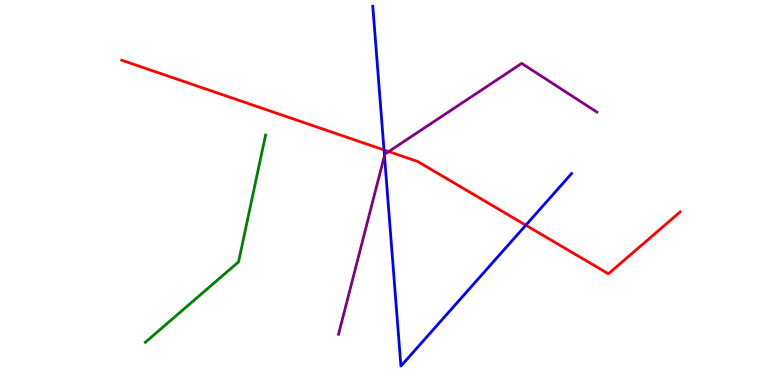[{'lines': ['blue', 'red'], 'intersections': [{'x': 4.96, 'y': 6.1}, {'x': 6.78, 'y': 4.15}]}, {'lines': ['green', 'red'], 'intersections': []}, {'lines': ['purple', 'red'], 'intersections': [{'x': 5.02, 'y': 6.06}]}, {'lines': ['blue', 'green'], 'intersections': []}, {'lines': ['blue', 'purple'], 'intersections': [{'x': 4.96, 'y': 5.95}]}, {'lines': ['green', 'purple'], 'intersections': []}]